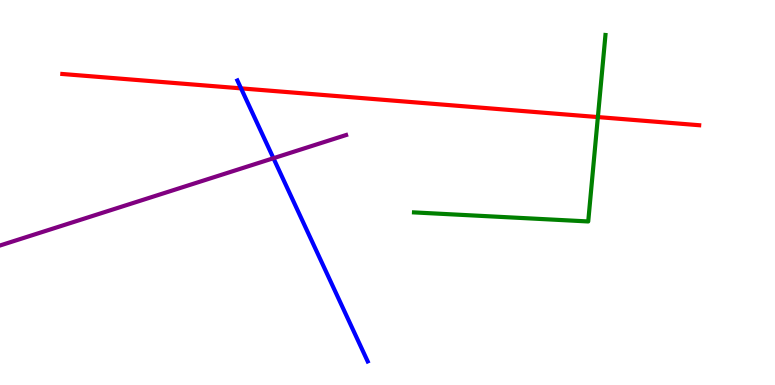[{'lines': ['blue', 'red'], 'intersections': [{'x': 3.11, 'y': 7.7}]}, {'lines': ['green', 'red'], 'intersections': [{'x': 7.71, 'y': 6.96}]}, {'lines': ['purple', 'red'], 'intersections': []}, {'lines': ['blue', 'green'], 'intersections': []}, {'lines': ['blue', 'purple'], 'intersections': [{'x': 3.53, 'y': 5.89}]}, {'lines': ['green', 'purple'], 'intersections': []}]